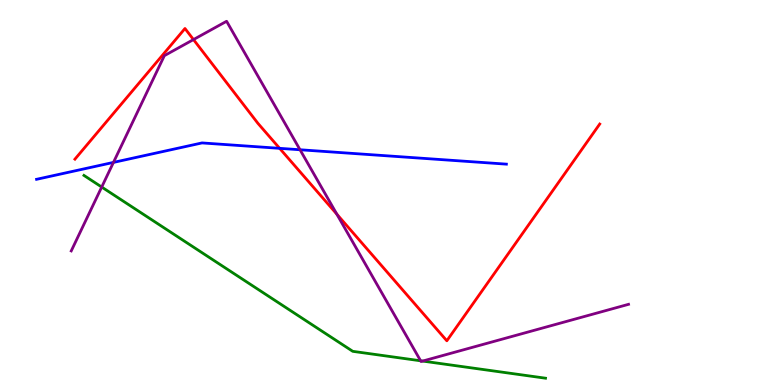[{'lines': ['blue', 'red'], 'intersections': [{'x': 3.61, 'y': 6.15}]}, {'lines': ['green', 'red'], 'intersections': []}, {'lines': ['purple', 'red'], 'intersections': [{'x': 2.5, 'y': 8.97}, {'x': 4.35, 'y': 4.44}]}, {'lines': ['blue', 'green'], 'intersections': []}, {'lines': ['blue', 'purple'], 'intersections': [{'x': 1.46, 'y': 5.78}, {'x': 3.87, 'y': 6.11}]}, {'lines': ['green', 'purple'], 'intersections': [{'x': 1.31, 'y': 5.14}, {'x': 5.43, 'y': 0.629}, {'x': 5.45, 'y': 0.622}]}]